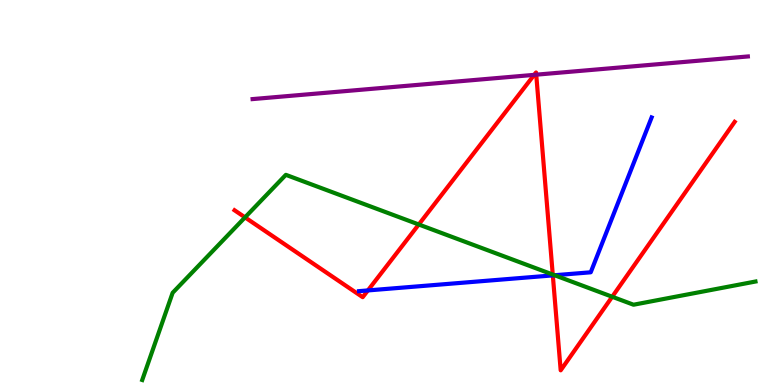[{'lines': ['blue', 'red'], 'intersections': [{'x': 4.75, 'y': 2.46}, {'x': 7.13, 'y': 2.85}]}, {'lines': ['green', 'red'], 'intersections': [{'x': 3.16, 'y': 4.35}, {'x': 5.4, 'y': 4.17}, {'x': 7.13, 'y': 2.87}, {'x': 7.9, 'y': 2.29}]}, {'lines': ['purple', 'red'], 'intersections': [{'x': 6.89, 'y': 8.06}, {'x': 6.92, 'y': 8.06}]}, {'lines': ['blue', 'green'], 'intersections': [{'x': 7.16, 'y': 2.85}]}, {'lines': ['blue', 'purple'], 'intersections': []}, {'lines': ['green', 'purple'], 'intersections': []}]